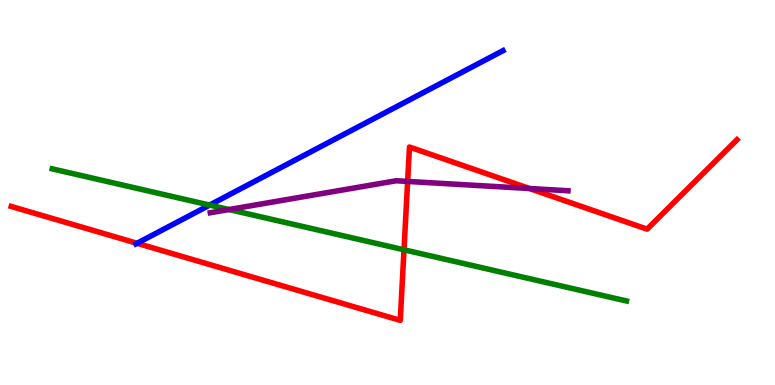[{'lines': ['blue', 'red'], 'intersections': [{'x': 1.77, 'y': 3.68}]}, {'lines': ['green', 'red'], 'intersections': [{'x': 5.21, 'y': 3.51}]}, {'lines': ['purple', 'red'], 'intersections': [{'x': 5.26, 'y': 5.29}, {'x': 6.83, 'y': 5.1}]}, {'lines': ['blue', 'green'], 'intersections': [{'x': 2.7, 'y': 4.67}]}, {'lines': ['blue', 'purple'], 'intersections': []}, {'lines': ['green', 'purple'], 'intersections': [{'x': 2.95, 'y': 4.56}]}]